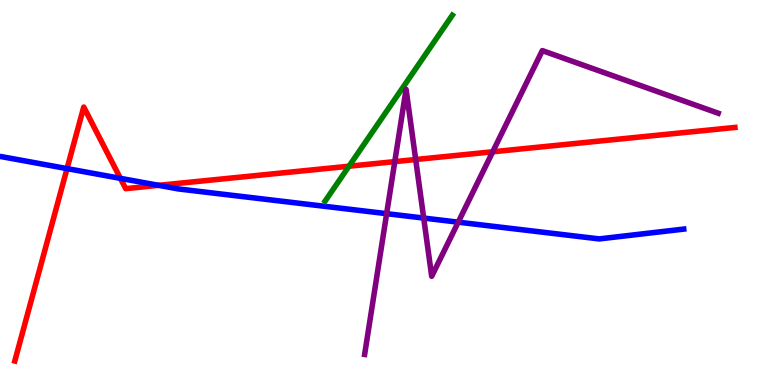[{'lines': ['blue', 'red'], 'intersections': [{'x': 0.865, 'y': 5.62}, {'x': 1.55, 'y': 5.37}, {'x': 2.05, 'y': 5.19}]}, {'lines': ['green', 'red'], 'intersections': [{'x': 4.5, 'y': 5.68}]}, {'lines': ['purple', 'red'], 'intersections': [{'x': 5.09, 'y': 5.8}, {'x': 5.36, 'y': 5.86}, {'x': 6.36, 'y': 6.06}]}, {'lines': ['blue', 'green'], 'intersections': []}, {'lines': ['blue', 'purple'], 'intersections': [{'x': 4.99, 'y': 4.45}, {'x': 5.47, 'y': 4.34}, {'x': 5.91, 'y': 4.23}]}, {'lines': ['green', 'purple'], 'intersections': []}]